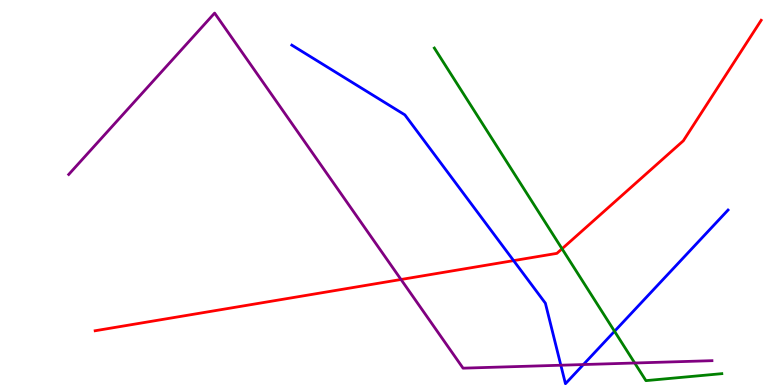[{'lines': ['blue', 'red'], 'intersections': [{'x': 6.63, 'y': 3.23}]}, {'lines': ['green', 'red'], 'intersections': [{'x': 7.25, 'y': 3.54}]}, {'lines': ['purple', 'red'], 'intersections': [{'x': 5.17, 'y': 2.74}]}, {'lines': ['blue', 'green'], 'intersections': [{'x': 7.93, 'y': 1.4}]}, {'lines': ['blue', 'purple'], 'intersections': [{'x': 7.24, 'y': 0.514}, {'x': 7.53, 'y': 0.531}]}, {'lines': ['green', 'purple'], 'intersections': [{'x': 8.19, 'y': 0.571}]}]